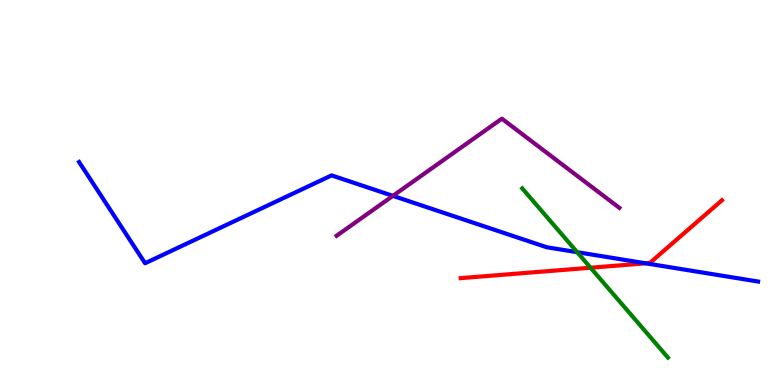[{'lines': ['blue', 'red'], 'intersections': [{'x': 8.33, 'y': 3.16}]}, {'lines': ['green', 'red'], 'intersections': [{'x': 7.62, 'y': 3.05}]}, {'lines': ['purple', 'red'], 'intersections': []}, {'lines': ['blue', 'green'], 'intersections': [{'x': 7.45, 'y': 3.45}]}, {'lines': ['blue', 'purple'], 'intersections': [{'x': 5.07, 'y': 4.91}]}, {'lines': ['green', 'purple'], 'intersections': []}]